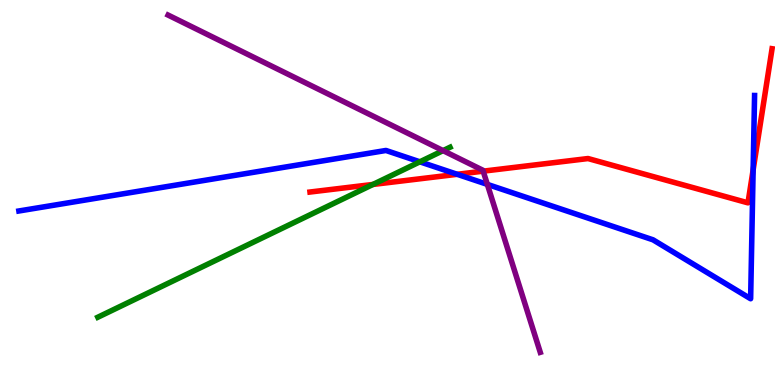[{'lines': ['blue', 'red'], 'intersections': [{'x': 5.9, 'y': 5.47}, {'x': 9.72, 'y': 5.59}]}, {'lines': ['green', 'red'], 'intersections': [{'x': 4.81, 'y': 5.21}]}, {'lines': ['purple', 'red'], 'intersections': [{'x': 6.23, 'y': 5.55}]}, {'lines': ['blue', 'green'], 'intersections': [{'x': 5.42, 'y': 5.8}]}, {'lines': ['blue', 'purple'], 'intersections': [{'x': 6.29, 'y': 5.21}]}, {'lines': ['green', 'purple'], 'intersections': [{'x': 5.72, 'y': 6.09}]}]